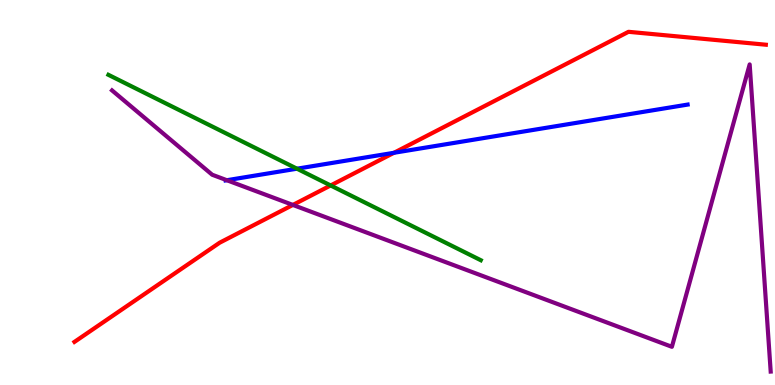[{'lines': ['blue', 'red'], 'intersections': [{'x': 5.08, 'y': 6.03}]}, {'lines': ['green', 'red'], 'intersections': [{'x': 4.27, 'y': 5.18}]}, {'lines': ['purple', 'red'], 'intersections': [{'x': 3.78, 'y': 4.68}]}, {'lines': ['blue', 'green'], 'intersections': [{'x': 3.83, 'y': 5.62}]}, {'lines': ['blue', 'purple'], 'intersections': [{'x': 2.93, 'y': 5.32}]}, {'lines': ['green', 'purple'], 'intersections': []}]